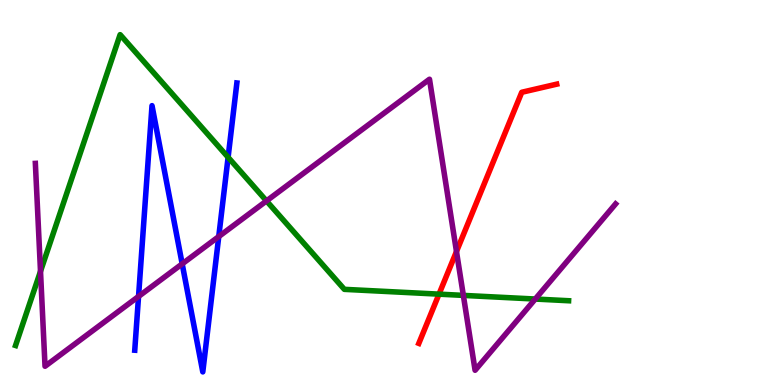[{'lines': ['blue', 'red'], 'intersections': []}, {'lines': ['green', 'red'], 'intersections': [{'x': 5.66, 'y': 2.36}]}, {'lines': ['purple', 'red'], 'intersections': [{'x': 5.89, 'y': 3.47}]}, {'lines': ['blue', 'green'], 'intersections': [{'x': 2.94, 'y': 5.91}]}, {'lines': ['blue', 'purple'], 'intersections': [{'x': 1.79, 'y': 2.3}, {'x': 2.35, 'y': 3.15}, {'x': 2.82, 'y': 3.86}]}, {'lines': ['green', 'purple'], 'intersections': [{'x': 0.523, 'y': 2.95}, {'x': 3.44, 'y': 4.78}, {'x': 5.98, 'y': 2.33}, {'x': 6.91, 'y': 2.23}]}]